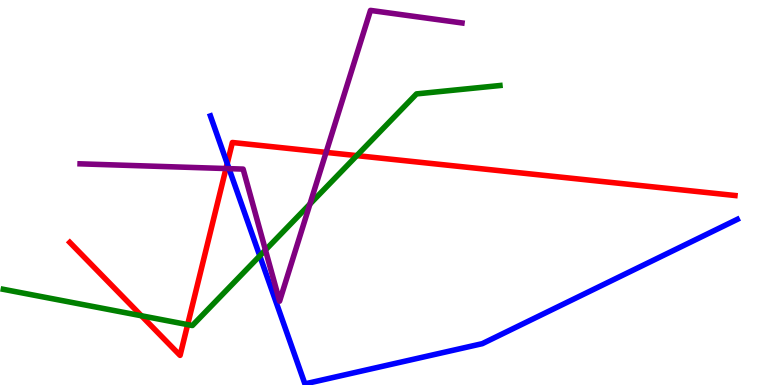[{'lines': ['blue', 'red'], 'intersections': [{'x': 2.93, 'y': 5.75}]}, {'lines': ['green', 'red'], 'intersections': [{'x': 1.82, 'y': 1.8}, {'x': 2.42, 'y': 1.57}, {'x': 4.6, 'y': 5.96}]}, {'lines': ['purple', 'red'], 'intersections': [{'x': 2.92, 'y': 5.62}, {'x': 4.21, 'y': 6.04}]}, {'lines': ['blue', 'green'], 'intersections': [{'x': 3.35, 'y': 3.35}]}, {'lines': ['blue', 'purple'], 'intersections': [{'x': 2.96, 'y': 5.62}]}, {'lines': ['green', 'purple'], 'intersections': [{'x': 3.43, 'y': 3.51}, {'x': 4.0, 'y': 4.7}]}]